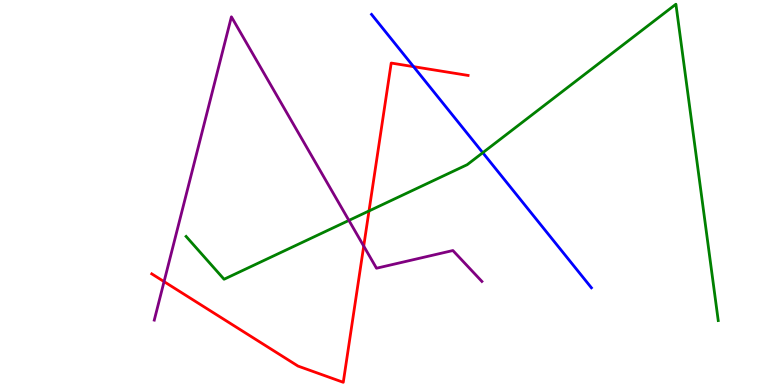[{'lines': ['blue', 'red'], 'intersections': [{'x': 5.34, 'y': 8.27}]}, {'lines': ['green', 'red'], 'intersections': [{'x': 4.76, 'y': 4.52}]}, {'lines': ['purple', 'red'], 'intersections': [{'x': 2.12, 'y': 2.69}, {'x': 4.69, 'y': 3.61}]}, {'lines': ['blue', 'green'], 'intersections': [{'x': 6.23, 'y': 6.03}]}, {'lines': ['blue', 'purple'], 'intersections': []}, {'lines': ['green', 'purple'], 'intersections': [{'x': 4.5, 'y': 4.27}]}]